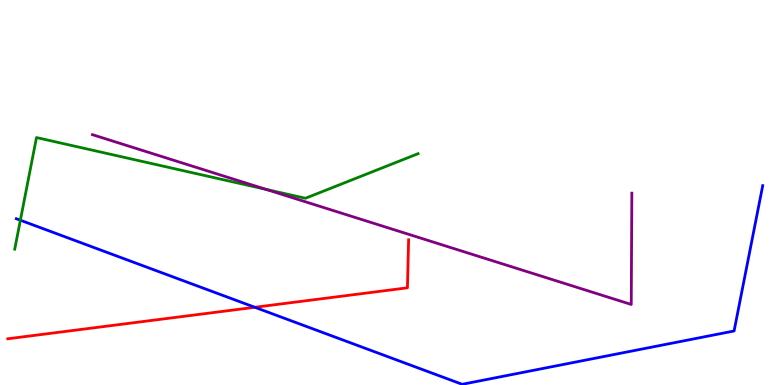[{'lines': ['blue', 'red'], 'intersections': [{'x': 3.29, 'y': 2.02}]}, {'lines': ['green', 'red'], 'intersections': []}, {'lines': ['purple', 'red'], 'intersections': []}, {'lines': ['blue', 'green'], 'intersections': [{'x': 0.263, 'y': 4.28}]}, {'lines': ['blue', 'purple'], 'intersections': []}, {'lines': ['green', 'purple'], 'intersections': [{'x': 3.43, 'y': 5.08}]}]